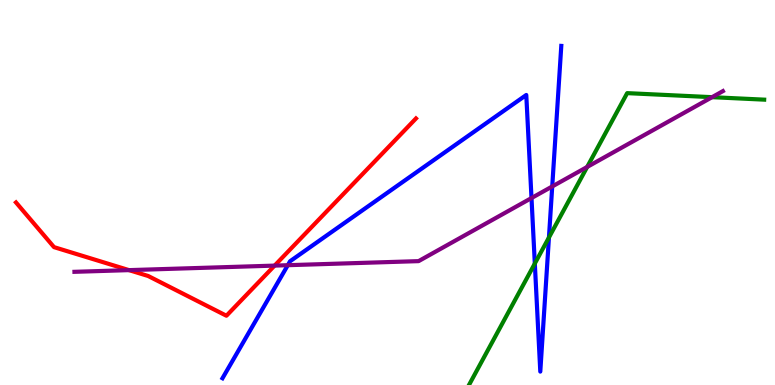[{'lines': ['blue', 'red'], 'intersections': []}, {'lines': ['green', 'red'], 'intersections': []}, {'lines': ['purple', 'red'], 'intersections': [{'x': 1.66, 'y': 2.98}, {'x': 3.54, 'y': 3.1}]}, {'lines': ['blue', 'green'], 'intersections': [{'x': 6.9, 'y': 3.15}, {'x': 7.08, 'y': 3.83}]}, {'lines': ['blue', 'purple'], 'intersections': [{'x': 3.71, 'y': 3.11}, {'x': 6.86, 'y': 4.86}, {'x': 7.13, 'y': 5.16}]}, {'lines': ['green', 'purple'], 'intersections': [{'x': 7.58, 'y': 5.66}, {'x': 9.19, 'y': 7.48}]}]